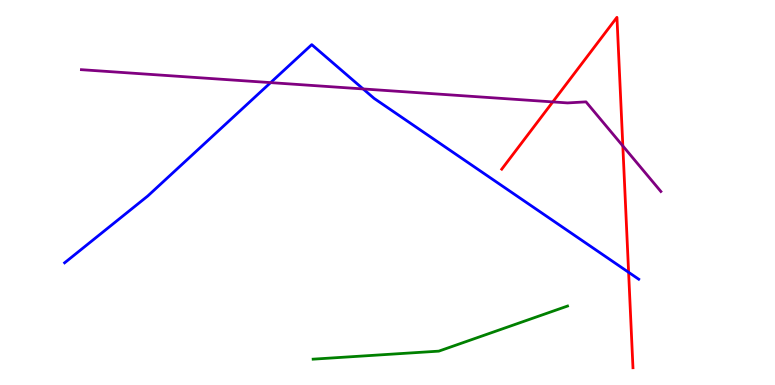[{'lines': ['blue', 'red'], 'intersections': [{'x': 8.11, 'y': 2.93}]}, {'lines': ['green', 'red'], 'intersections': []}, {'lines': ['purple', 'red'], 'intersections': [{'x': 7.13, 'y': 7.35}, {'x': 8.04, 'y': 6.21}]}, {'lines': ['blue', 'green'], 'intersections': []}, {'lines': ['blue', 'purple'], 'intersections': [{'x': 3.49, 'y': 7.85}, {'x': 4.69, 'y': 7.69}]}, {'lines': ['green', 'purple'], 'intersections': []}]